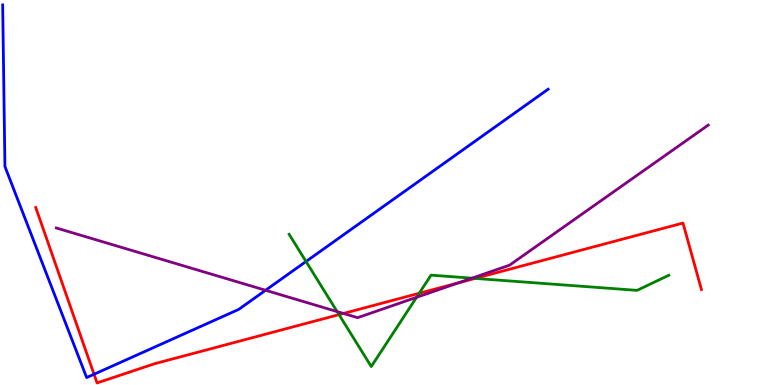[{'lines': ['blue', 'red'], 'intersections': [{'x': 1.21, 'y': 0.279}]}, {'lines': ['green', 'red'], 'intersections': [{'x': 4.37, 'y': 1.83}, {'x': 5.41, 'y': 2.38}, {'x': 6.13, 'y': 2.77}]}, {'lines': ['purple', 'red'], 'intersections': [{'x': 4.43, 'y': 1.86}, {'x': 5.92, 'y': 2.65}]}, {'lines': ['blue', 'green'], 'intersections': [{'x': 3.95, 'y': 3.21}]}, {'lines': ['blue', 'purple'], 'intersections': [{'x': 3.43, 'y': 2.46}]}, {'lines': ['green', 'purple'], 'intersections': [{'x': 4.35, 'y': 1.91}, {'x': 5.37, 'y': 2.28}, {'x': 6.09, 'y': 2.77}]}]